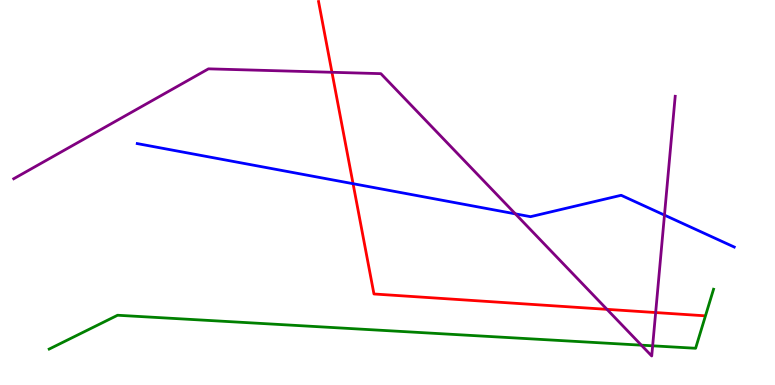[{'lines': ['blue', 'red'], 'intersections': [{'x': 4.56, 'y': 5.23}]}, {'lines': ['green', 'red'], 'intersections': []}, {'lines': ['purple', 'red'], 'intersections': [{'x': 4.28, 'y': 8.12}, {'x': 7.83, 'y': 1.97}, {'x': 8.46, 'y': 1.88}]}, {'lines': ['blue', 'green'], 'intersections': []}, {'lines': ['blue', 'purple'], 'intersections': [{'x': 6.65, 'y': 4.45}, {'x': 8.57, 'y': 4.41}]}, {'lines': ['green', 'purple'], 'intersections': [{'x': 8.28, 'y': 1.03}, {'x': 8.42, 'y': 1.02}]}]